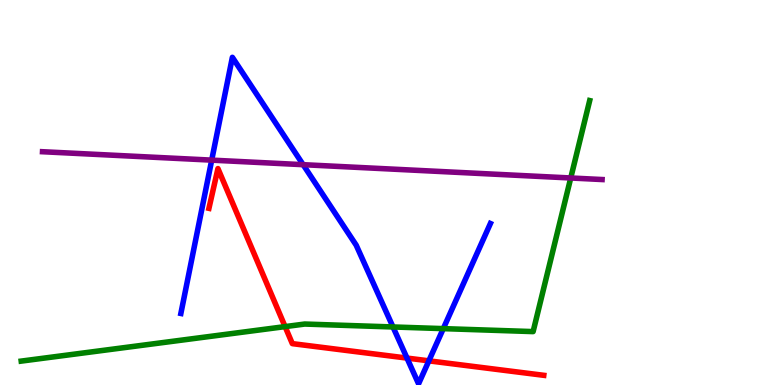[{'lines': ['blue', 'red'], 'intersections': [{'x': 5.25, 'y': 0.699}, {'x': 5.53, 'y': 0.628}]}, {'lines': ['green', 'red'], 'intersections': [{'x': 3.68, 'y': 1.52}]}, {'lines': ['purple', 'red'], 'intersections': []}, {'lines': ['blue', 'green'], 'intersections': [{'x': 5.07, 'y': 1.51}, {'x': 5.72, 'y': 1.46}]}, {'lines': ['blue', 'purple'], 'intersections': [{'x': 2.73, 'y': 5.84}, {'x': 3.91, 'y': 5.72}]}, {'lines': ['green', 'purple'], 'intersections': [{'x': 7.36, 'y': 5.38}]}]